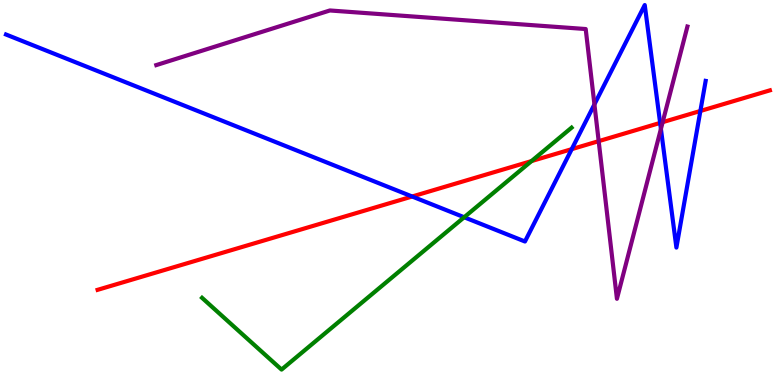[{'lines': ['blue', 'red'], 'intersections': [{'x': 5.32, 'y': 4.9}, {'x': 7.38, 'y': 6.13}, {'x': 8.52, 'y': 6.81}, {'x': 9.04, 'y': 7.12}]}, {'lines': ['green', 'red'], 'intersections': [{'x': 6.86, 'y': 5.82}]}, {'lines': ['purple', 'red'], 'intersections': [{'x': 7.72, 'y': 6.33}, {'x': 8.55, 'y': 6.83}]}, {'lines': ['blue', 'green'], 'intersections': [{'x': 5.99, 'y': 4.36}]}, {'lines': ['blue', 'purple'], 'intersections': [{'x': 7.67, 'y': 7.29}, {'x': 8.53, 'y': 6.65}]}, {'lines': ['green', 'purple'], 'intersections': []}]